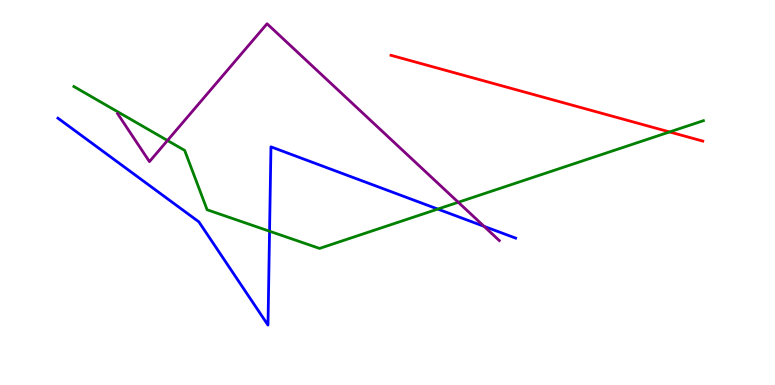[{'lines': ['blue', 'red'], 'intersections': []}, {'lines': ['green', 'red'], 'intersections': [{'x': 8.64, 'y': 6.57}]}, {'lines': ['purple', 'red'], 'intersections': []}, {'lines': ['blue', 'green'], 'intersections': [{'x': 3.48, 'y': 3.99}, {'x': 5.65, 'y': 4.57}]}, {'lines': ['blue', 'purple'], 'intersections': [{'x': 6.25, 'y': 4.12}]}, {'lines': ['green', 'purple'], 'intersections': [{'x': 2.16, 'y': 6.35}, {'x': 5.91, 'y': 4.75}]}]